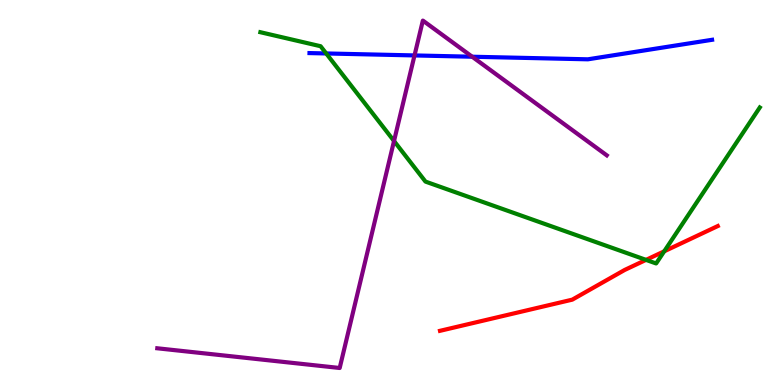[{'lines': ['blue', 'red'], 'intersections': []}, {'lines': ['green', 'red'], 'intersections': [{'x': 8.34, 'y': 3.25}, {'x': 8.57, 'y': 3.47}]}, {'lines': ['purple', 'red'], 'intersections': []}, {'lines': ['blue', 'green'], 'intersections': [{'x': 4.21, 'y': 8.61}]}, {'lines': ['blue', 'purple'], 'intersections': [{'x': 5.35, 'y': 8.56}, {'x': 6.09, 'y': 8.53}]}, {'lines': ['green', 'purple'], 'intersections': [{'x': 5.08, 'y': 6.34}]}]